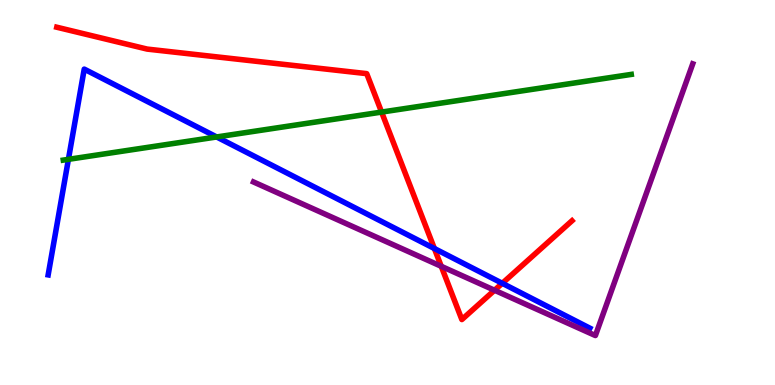[{'lines': ['blue', 'red'], 'intersections': [{'x': 5.6, 'y': 3.55}, {'x': 6.48, 'y': 2.64}]}, {'lines': ['green', 'red'], 'intersections': [{'x': 4.92, 'y': 7.09}]}, {'lines': ['purple', 'red'], 'intersections': [{'x': 5.69, 'y': 3.08}, {'x': 6.38, 'y': 2.46}]}, {'lines': ['blue', 'green'], 'intersections': [{'x': 0.883, 'y': 5.86}, {'x': 2.8, 'y': 6.44}]}, {'lines': ['blue', 'purple'], 'intersections': []}, {'lines': ['green', 'purple'], 'intersections': []}]